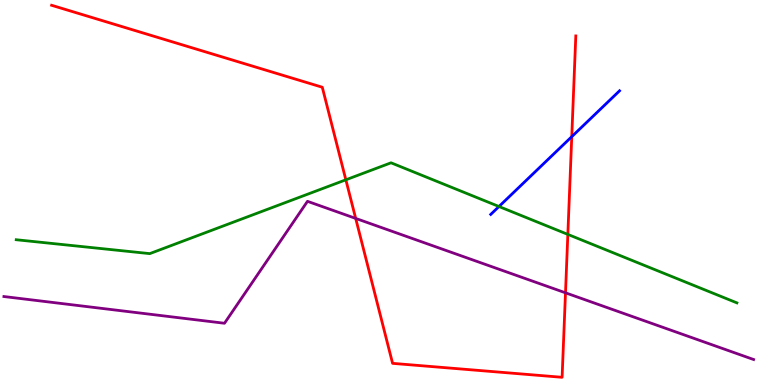[{'lines': ['blue', 'red'], 'intersections': [{'x': 7.38, 'y': 6.45}]}, {'lines': ['green', 'red'], 'intersections': [{'x': 4.46, 'y': 5.33}, {'x': 7.33, 'y': 3.91}]}, {'lines': ['purple', 'red'], 'intersections': [{'x': 4.59, 'y': 4.33}, {'x': 7.3, 'y': 2.39}]}, {'lines': ['blue', 'green'], 'intersections': [{'x': 6.44, 'y': 4.64}]}, {'lines': ['blue', 'purple'], 'intersections': []}, {'lines': ['green', 'purple'], 'intersections': []}]